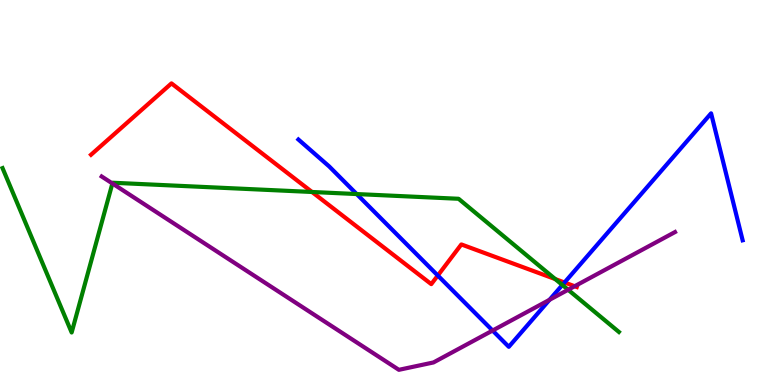[{'lines': ['blue', 'red'], 'intersections': [{'x': 5.65, 'y': 2.84}, {'x': 7.28, 'y': 2.66}]}, {'lines': ['green', 'red'], 'intersections': [{'x': 4.03, 'y': 5.01}, {'x': 7.16, 'y': 2.75}]}, {'lines': ['purple', 'red'], 'intersections': [{'x': 7.42, 'y': 2.57}]}, {'lines': ['blue', 'green'], 'intersections': [{'x': 4.6, 'y': 4.96}, {'x': 7.26, 'y': 2.6}]}, {'lines': ['blue', 'purple'], 'intersections': [{'x': 6.36, 'y': 1.41}, {'x': 7.09, 'y': 2.21}]}, {'lines': ['green', 'purple'], 'intersections': [{'x': 1.45, 'y': 5.23}, {'x': 7.33, 'y': 2.47}]}]